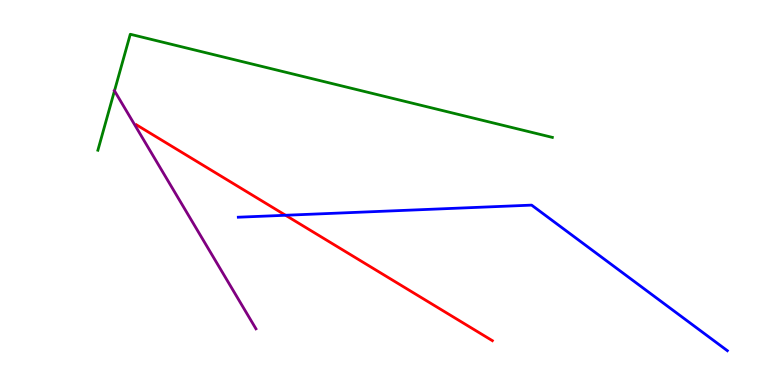[{'lines': ['blue', 'red'], 'intersections': [{'x': 3.68, 'y': 4.41}]}, {'lines': ['green', 'red'], 'intersections': []}, {'lines': ['purple', 'red'], 'intersections': []}, {'lines': ['blue', 'green'], 'intersections': []}, {'lines': ['blue', 'purple'], 'intersections': []}, {'lines': ['green', 'purple'], 'intersections': [{'x': 1.48, 'y': 7.64}]}]